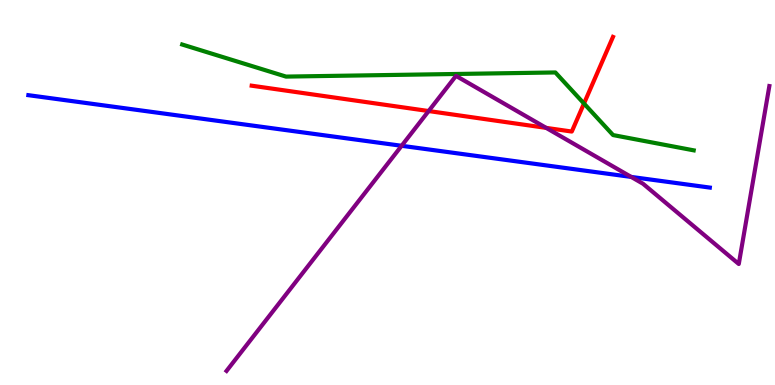[{'lines': ['blue', 'red'], 'intersections': []}, {'lines': ['green', 'red'], 'intersections': [{'x': 7.54, 'y': 7.31}]}, {'lines': ['purple', 'red'], 'intersections': [{'x': 5.53, 'y': 7.12}, {'x': 7.05, 'y': 6.68}]}, {'lines': ['blue', 'green'], 'intersections': []}, {'lines': ['blue', 'purple'], 'intersections': [{'x': 5.18, 'y': 6.21}, {'x': 8.14, 'y': 5.4}]}, {'lines': ['green', 'purple'], 'intersections': []}]